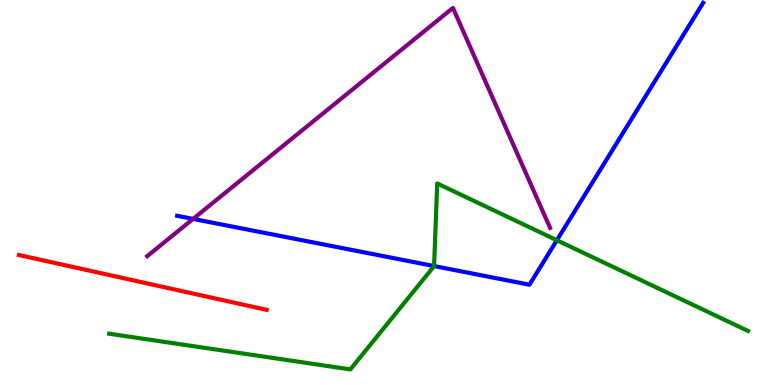[{'lines': ['blue', 'red'], 'intersections': []}, {'lines': ['green', 'red'], 'intersections': []}, {'lines': ['purple', 'red'], 'intersections': []}, {'lines': ['blue', 'green'], 'intersections': [{'x': 5.6, 'y': 3.09}, {'x': 7.19, 'y': 3.76}]}, {'lines': ['blue', 'purple'], 'intersections': [{'x': 2.49, 'y': 4.31}]}, {'lines': ['green', 'purple'], 'intersections': []}]